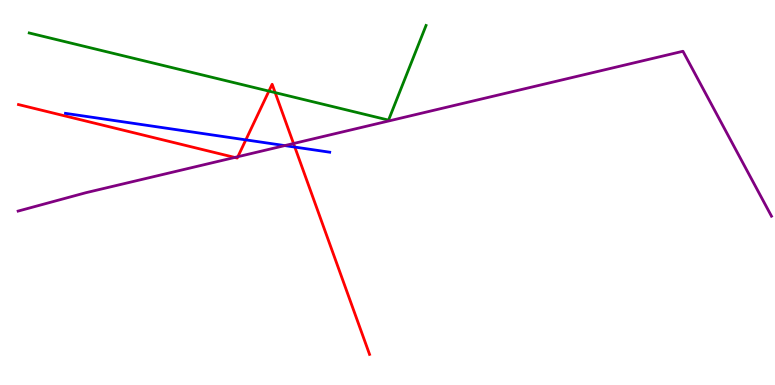[{'lines': ['blue', 'red'], 'intersections': [{'x': 3.17, 'y': 6.37}, {'x': 3.8, 'y': 6.18}]}, {'lines': ['green', 'red'], 'intersections': [{'x': 3.47, 'y': 7.63}, {'x': 3.55, 'y': 7.59}]}, {'lines': ['purple', 'red'], 'intersections': [{'x': 3.03, 'y': 5.91}, {'x': 3.07, 'y': 5.93}, {'x': 3.79, 'y': 6.27}]}, {'lines': ['blue', 'green'], 'intersections': []}, {'lines': ['blue', 'purple'], 'intersections': [{'x': 3.67, 'y': 6.22}]}, {'lines': ['green', 'purple'], 'intersections': []}]